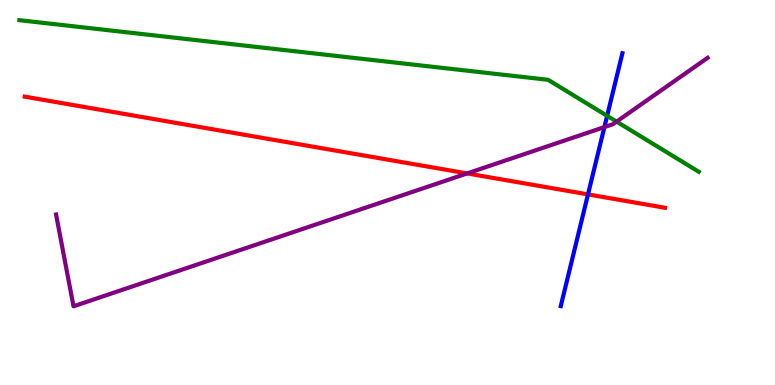[{'lines': ['blue', 'red'], 'intersections': [{'x': 7.59, 'y': 4.95}]}, {'lines': ['green', 'red'], 'intersections': []}, {'lines': ['purple', 'red'], 'intersections': [{'x': 6.03, 'y': 5.5}]}, {'lines': ['blue', 'green'], 'intersections': [{'x': 7.83, 'y': 6.99}]}, {'lines': ['blue', 'purple'], 'intersections': [{'x': 7.8, 'y': 6.7}]}, {'lines': ['green', 'purple'], 'intersections': [{'x': 7.96, 'y': 6.84}]}]